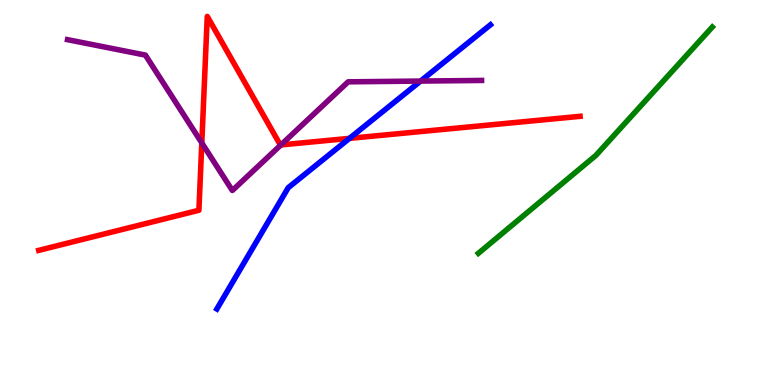[{'lines': ['blue', 'red'], 'intersections': [{'x': 4.51, 'y': 6.41}]}, {'lines': ['green', 'red'], 'intersections': []}, {'lines': ['purple', 'red'], 'intersections': [{'x': 2.6, 'y': 6.29}, {'x': 3.62, 'y': 6.24}]}, {'lines': ['blue', 'green'], 'intersections': []}, {'lines': ['blue', 'purple'], 'intersections': [{'x': 5.43, 'y': 7.89}]}, {'lines': ['green', 'purple'], 'intersections': []}]